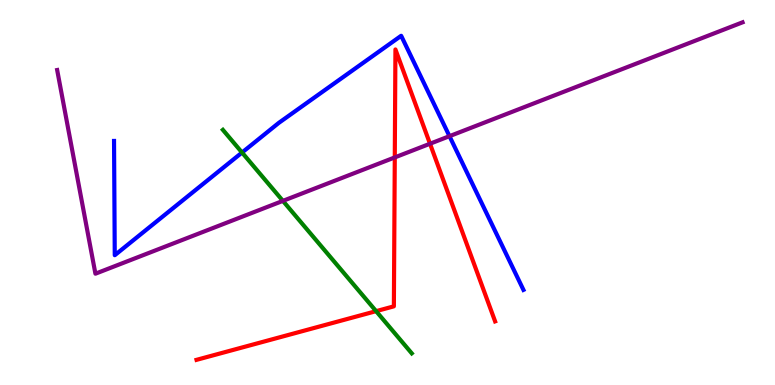[{'lines': ['blue', 'red'], 'intersections': []}, {'lines': ['green', 'red'], 'intersections': [{'x': 4.85, 'y': 1.92}]}, {'lines': ['purple', 'red'], 'intersections': [{'x': 5.09, 'y': 5.91}, {'x': 5.55, 'y': 6.27}]}, {'lines': ['blue', 'green'], 'intersections': [{'x': 3.12, 'y': 6.04}]}, {'lines': ['blue', 'purple'], 'intersections': [{'x': 5.8, 'y': 6.46}]}, {'lines': ['green', 'purple'], 'intersections': [{'x': 3.65, 'y': 4.78}]}]